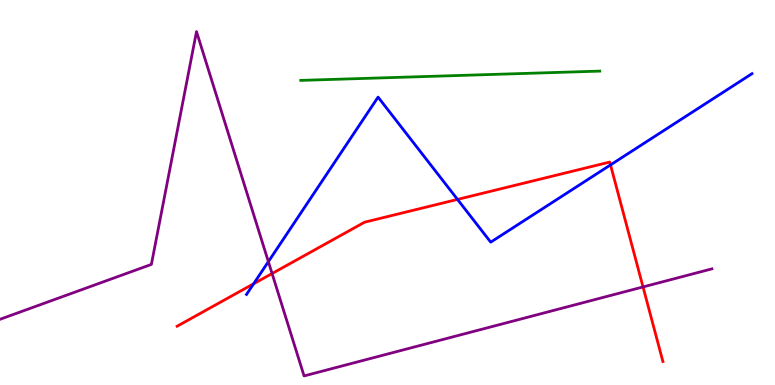[{'lines': ['blue', 'red'], 'intersections': [{'x': 3.27, 'y': 2.63}, {'x': 5.9, 'y': 4.82}, {'x': 7.88, 'y': 5.72}]}, {'lines': ['green', 'red'], 'intersections': []}, {'lines': ['purple', 'red'], 'intersections': [{'x': 3.51, 'y': 2.9}, {'x': 8.3, 'y': 2.55}]}, {'lines': ['blue', 'green'], 'intersections': []}, {'lines': ['blue', 'purple'], 'intersections': [{'x': 3.46, 'y': 3.2}]}, {'lines': ['green', 'purple'], 'intersections': []}]